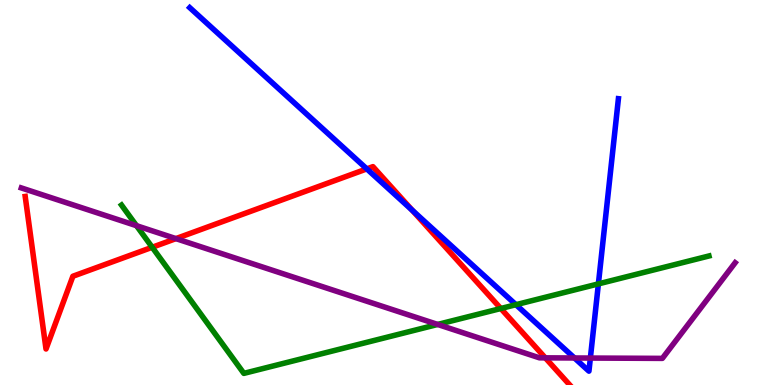[{'lines': ['blue', 'red'], 'intersections': [{'x': 4.73, 'y': 5.61}, {'x': 5.32, 'y': 4.54}]}, {'lines': ['green', 'red'], 'intersections': [{'x': 1.96, 'y': 3.58}, {'x': 6.46, 'y': 1.99}]}, {'lines': ['purple', 'red'], 'intersections': [{'x': 2.27, 'y': 3.8}, {'x': 7.04, 'y': 0.705}]}, {'lines': ['blue', 'green'], 'intersections': [{'x': 6.66, 'y': 2.09}, {'x': 7.72, 'y': 2.63}]}, {'lines': ['blue', 'purple'], 'intersections': [{'x': 7.41, 'y': 0.702}, {'x': 7.62, 'y': 0.7}]}, {'lines': ['green', 'purple'], 'intersections': [{'x': 1.76, 'y': 4.14}, {'x': 5.65, 'y': 1.57}]}]